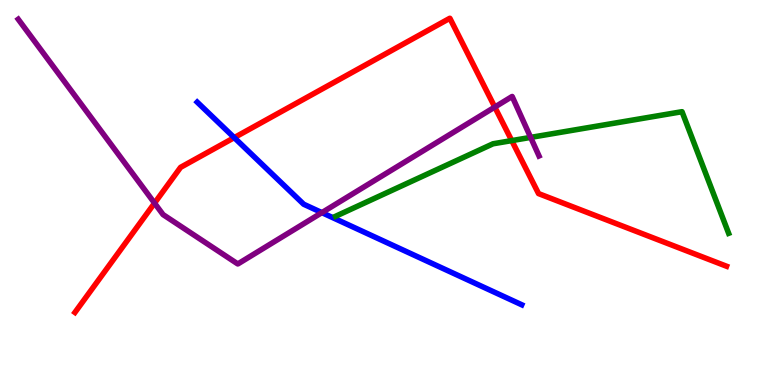[{'lines': ['blue', 'red'], 'intersections': [{'x': 3.02, 'y': 6.42}]}, {'lines': ['green', 'red'], 'intersections': [{'x': 6.6, 'y': 6.35}]}, {'lines': ['purple', 'red'], 'intersections': [{'x': 1.99, 'y': 4.72}, {'x': 6.38, 'y': 7.22}]}, {'lines': ['blue', 'green'], 'intersections': []}, {'lines': ['blue', 'purple'], 'intersections': [{'x': 4.15, 'y': 4.48}]}, {'lines': ['green', 'purple'], 'intersections': [{'x': 6.85, 'y': 6.43}]}]